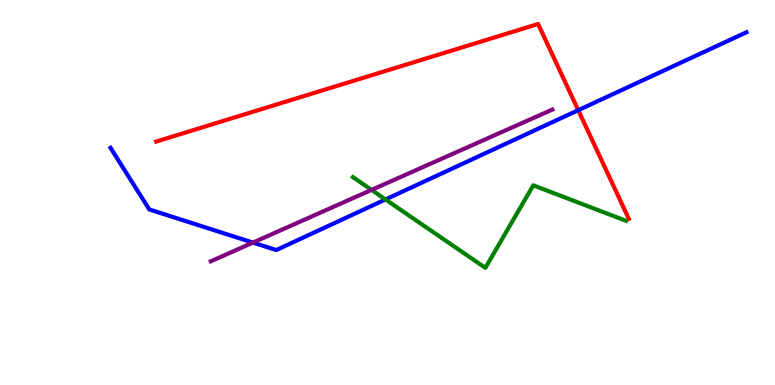[{'lines': ['blue', 'red'], 'intersections': [{'x': 7.46, 'y': 7.14}]}, {'lines': ['green', 'red'], 'intersections': []}, {'lines': ['purple', 'red'], 'intersections': []}, {'lines': ['blue', 'green'], 'intersections': [{'x': 4.97, 'y': 4.82}]}, {'lines': ['blue', 'purple'], 'intersections': [{'x': 3.26, 'y': 3.7}]}, {'lines': ['green', 'purple'], 'intersections': [{'x': 4.79, 'y': 5.07}]}]